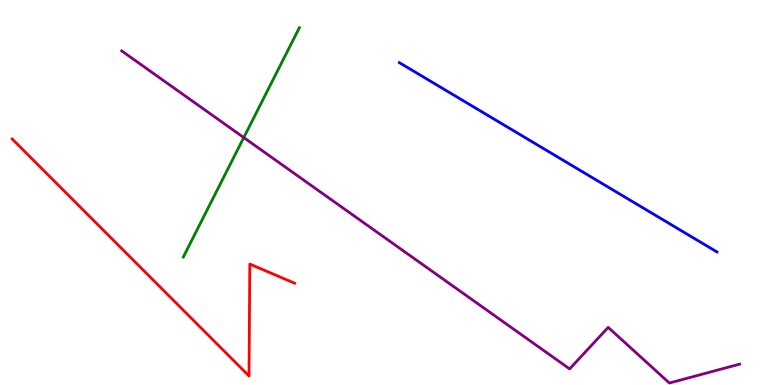[{'lines': ['blue', 'red'], 'intersections': []}, {'lines': ['green', 'red'], 'intersections': []}, {'lines': ['purple', 'red'], 'intersections': []}, {'lines': ['blue', 'green'], 'intersections': []}, {'lines': ['blue', 'purple'], 'intersections': []}, {'lines': ['green', 'purple'], 'intersections': [{'x': 3.15, 'y': 6.43}]}]